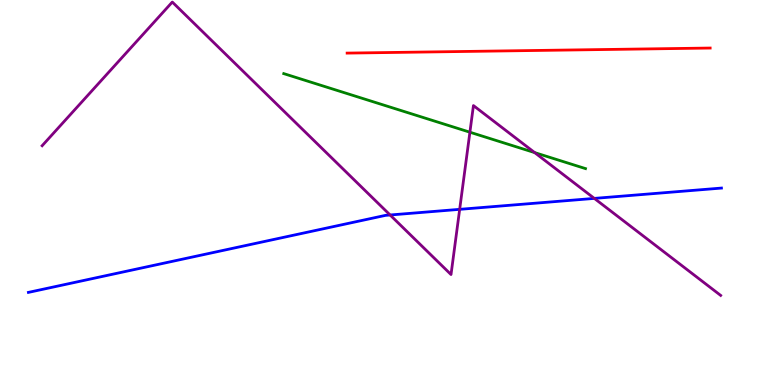[{'lines': ['blue', 'red'], 'intersections': []}, {'lines': ['green', 'red'], 'intersections': []}, {'lines': ['purple', 'red'], 'intersections': []}, {'lines': ['blue', 'green'], 'intersections': []}, {'lines': ['blue', 'purple'], 'intersections': [{'x': 5.03, 'y': 4.42}, {'x': 5.93, 'y': 4.56}, {'x': 7.67, 'y': 4.85}]}, {'lines': ['green', 'purple'], 'intersections': [{'x': 6.06, 'y': 6.57}, {'x': 6.9, 'y': 6.04}]}]